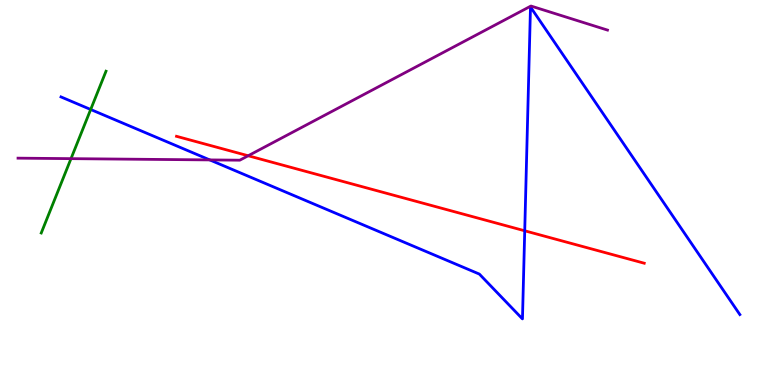[{'lines': ['blue', 'red'], 'intersections': [{'x': 6.77, 'y': 4.01}]}, {'lines': ['green', 'red'], 'intersections': []}, {'lines': ['purple', 'red'], 'intersections': [{'x': 3.2, 'y': 5.95}]}, {'lines': ['blue', 'green'], 'intersections': [{'x': 1.17, 'y': 7.16}]}, {'lines': ['blue', 'purple'], 'intersections': [{'x': 2.71, 'y': 5.85}]}, {'lines': ['green', 'purple'], 'intersections': [{'x': 0.916, 'y': 5.88}]}]